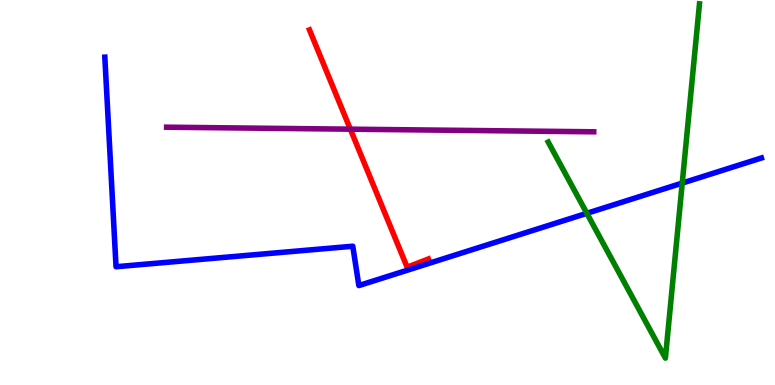[{'lines': ['blue', 'red'], 'intersections': []}, {'lines': ['green', 'red'], 'intersections': []}, {'lines': ['purple', 'red'], 'intersections': [{'x': 4.52, 'y': 6.64}]}, {'lines': ['blue', 'green'], 'intersections': [{'x': 7.57, 'y': 4.46}, {'x': 8.8, 'y': 5.24}]}, {'lines': ['blue', 'purple'], 'intersections': []}, {'lines': ['green', 'purple'], 'intersections': []}]